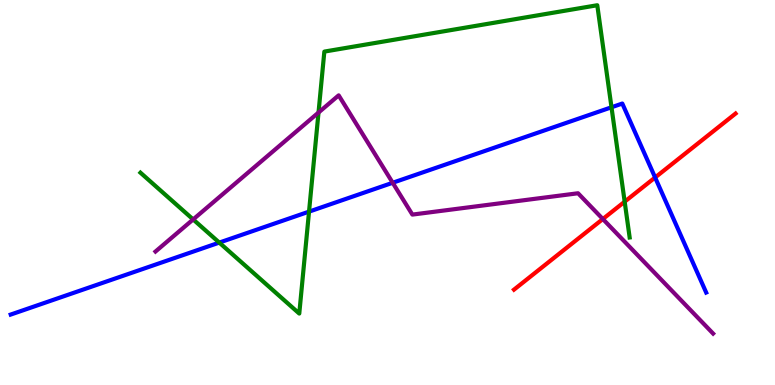[{'lines': ['blue', 'red'], 'intersections': [{'x': 8.45, 'y': 5.39}]}, {'lines': ['green', 'red'], 'intersections': [{'x': 8.06, 'y': 4.76}]}, {'lines': ['purple', 'red'], 'intersections': [{'x': 7.78, 'y': 4.31}]}, {'lines': ['blue', 'green'], 'intersections': [{'x': 2.83, 'y': 3.7}, {'x': 3.99, 'y': 4.5}, {'x': 7.89, 'y': 7.21}]}, {'lines': ['blue', 'purple'], 'intersections': [{'x': 5.07, 'y': 5.25}]}, {'lines': ['green', 'purple'], 'intersections': [{'x': 2.49, 'y': 4.3}, {'x': 4.11, 'y': 7.08}]}]